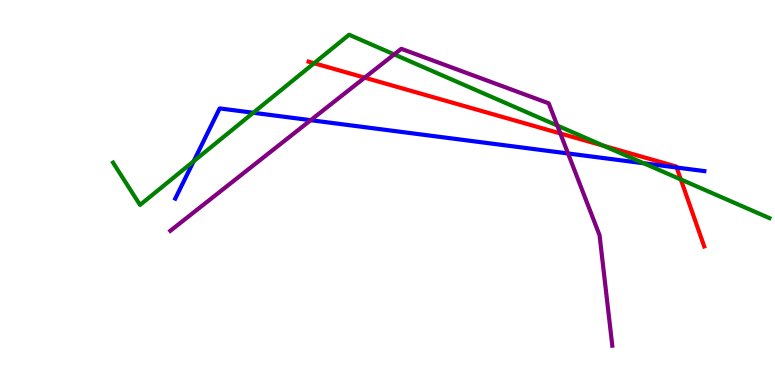[{'lines': ['blue', 'red'], 'intersections': [{'x': 8.73, 'y': 5.65}]}, {'lines': ['green', 'red'], 'intersections': [{'x': 4.05, 'y': 8.36}, {'x': 7.79, 'y': 6.21}, {'x': 8.78, 'y': 5.34}]}, {'lines': ['purple', 'red'], 'intersections': [{'x': 4.71, 'y': 7.98}, {'x': 7.23, 'y': 6.53}]}, {'lines': ['blue', 'green'], 'intersections': [{'x': 2.5, 'y': 5.81}, {'x': 3.27, 'y': 7.07}, {'x': 8.31, 'y': 5.76}]}, {'lines': ['blue', 'purple'], 'intersections': [{'x': 4.01, 'y': 6.88}, {'x': 7.33, 'y': 6.01}]}, {'lines': ['green', 'purple'], 'intersections': [{'x': 5.09, 'y': 8.59}, {'x': 7.19, 'y': 6.74}]}]